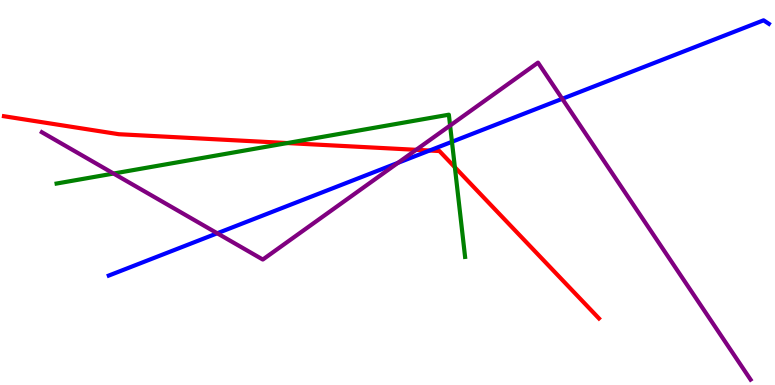[{'lines': ['blue', 'red'], 'intersections': [{'x': 5.54, 'y': 6.09}]}, {'lines': ['green', 'red'], 'intersections': [{'x': 3.71, 'y': 6.28}, {'x': 5.87, 'y': 5.66}]}, {'lines': ['purple', 'red'], 'intersections': [{'x': 5.37, 'y': 6.11}]}, {'lines': ['blue', 'green'], 'intersections': [{'x': 5.83, 'y': 6.32}]}, {'lines': ['blue', 'purple'], 'intersections': [{'x': 2.8, 'y': 3.94}, {'x': 5.13, 'y': 5.77}, {'x': 7.25, 'y': 7.43}]}, {'lines': ['green', 'purple'], 'intersections': [{'x': 1.47, 'y': 5.49}, {'x': 5.81, 'y': 6.74}]}]